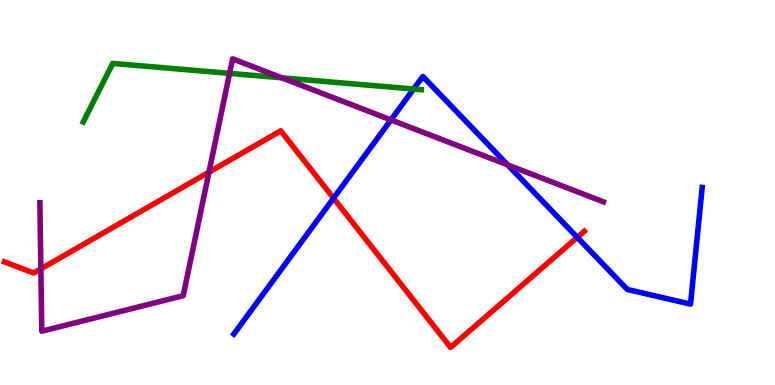[{'lines': ['blue', 'red'], 'intersections': [{'x': 4.3, 'y': 4.85}, {'x': 7.45, 'y': 3.83}]}, {'lines': ['green', 'red'], 'intersections': []}, {'lines': ['purple', 'red'], 'intersections': [{'x': 0.527, 'y': 3.02}, {'x': 2.7, 'y': 5.53}]}, {'lines': ['blue', 'green'], 'intersections': [{'x': 5.34, 'y': 7.69}]}, {'lines': ['blue', 'purple'], 'intersections': [{'x': 5.04, 'y': 6.89}, {'x': 6.55, 'y': 5.72}]}, {'lines': ['green', 'purple'], 'intersections': [{'x': 2.96, 'y': 8.09}, {'x': 3.64, 'y': 7.98}]}]